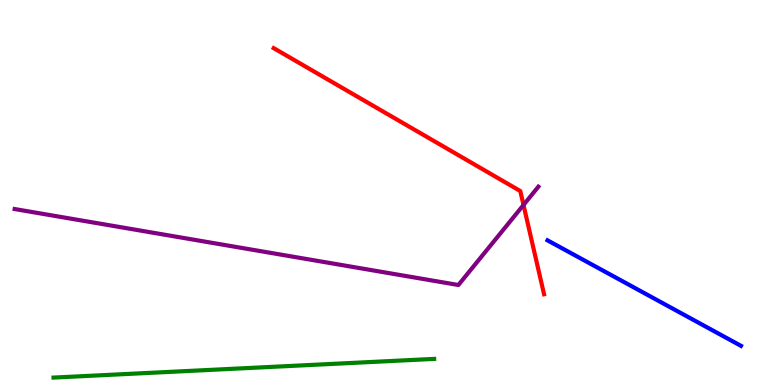[{'lines': ['blue', 'red'], 'intersections': []}, {'lines': ['green', 'red'], 'intersections': []}, {'lines': ['purple', 'red'], 'intersections': [{'x': 6.75, 'y': 4.68}]}, {'lines': ['blue', 'green'], 'intersections': []}, {'lines': ['blue', 'purple'], 'intersections': []}, {'lines': ['green', 'purple'], 'intersections': []}]